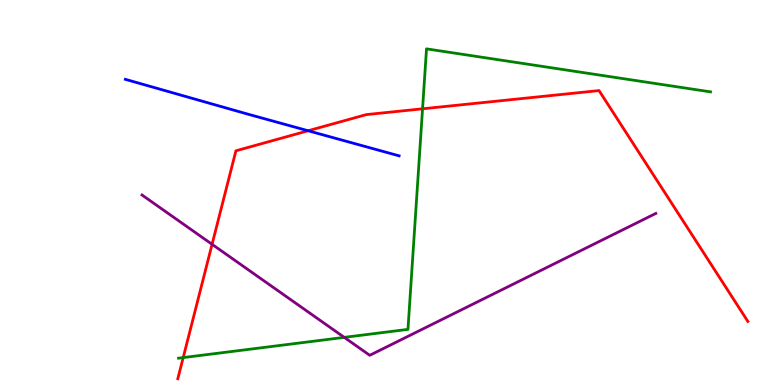[{'lines': ['blue', 'red'], 'intersections': [{'x': 3.98, 'y': 6.6}]}, {'lines': ['green', 'red'], 'intersections': [{'x': 2.36, 'y': 0.712}, {'x': 5.45, 'y': 7.17}]}, {'lines': ['purple', 'red'], 'intersections': [{'x': 2.74, 'y': 3.65}]}, {'lines': ['blue', 'green'], 'intersections': []}, {'lines': ['blue', 'purple'], 'intersections': []}, {'lines': ['green', 'purple'], 'intersections': [{'x': 4.44, 'y': 1.24}]}]